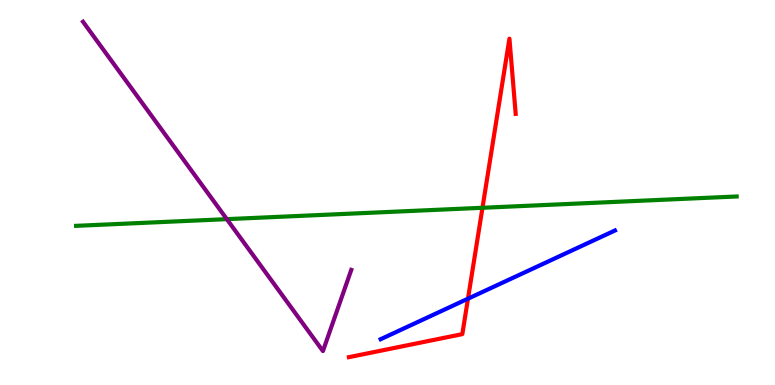[{'lines': ['blue', 'red'], 'intersections': [{'x': 6.04, 'y': 2.24}]}, {'lines': ['green', 'red'], 'intersections': [{'x': 6.23, 'y': 4.6}]}, {'lines': ['purple', 'red'], 'intersections': []}, {'lines': ['blue', 'green'], 'intersections': []}, {'lines': ['blue', 'purple'], 'intersections': []}, {'lines': ['green', 'purple'], 'intersections': [{'x': 2.93, 'y': 4.31}]}]